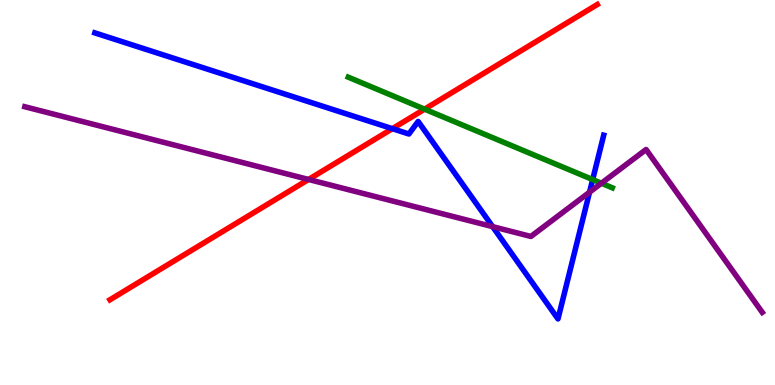[{'lines': ['blue', 'red'], 'intersections': [{'x': 5.06, 'y': 6.66}]}, {'lines': ['green', 'red'], 'intersections': [{'x': 5.48, 'y': 7.16}]}, {'lines': ['purple', 'red'], 'intersections': [{'x': 3.98, 'y': 5.34}]}, {'lines': ['blue', 'green'], 'intersections': [{'x': 7.65, 'y': 5.34}]}, {'lines': ['blue', 'purple'], 'intersections': [{'x': 6.36, 'y': 4.11}, {'x': 7.61, 'y': 5.01}]}, {'lines': ['green', 'purple'], 'intersections': [{'x': 7.76, 'y': 5.24}]}]